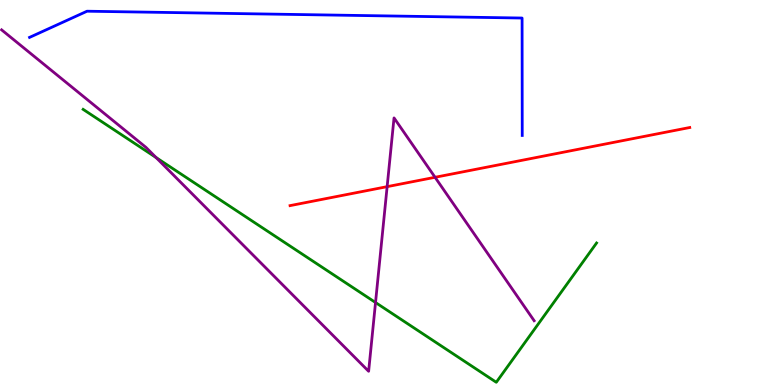[{'lines': ['blue', 'red'], 'intersections': []}, {'lines': ['green', 'red'], 'intersections': []}, {'lines': ['purple', 'red'], 'intersections': [{'x': 5.0, 'y': 5.15}, {'x': 5.61, 'y': 5.4}]}, {'lines': ['blue', 'green'], 'intersections': []}, {'lines': ['blue', 'purple'], 'intersections': []}, {'lines': ['green', 'purple'], 'intersections': [{'x': 2.01, 'y': 5.91}, {'x': 4.85, 'y': 2.14}]}]